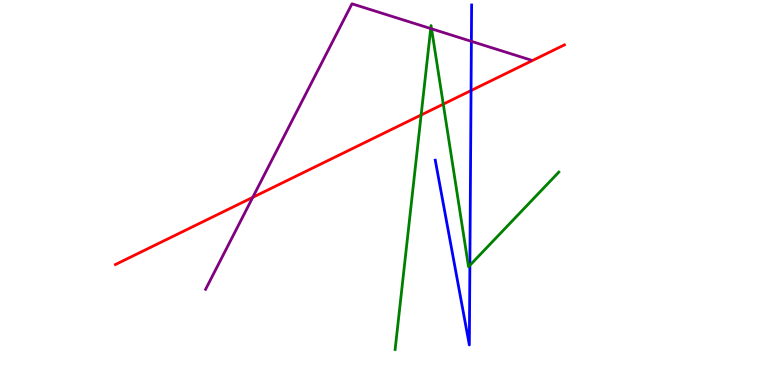[{'lines': ['blue', 'red'], 'intersections': [{'x': 6.08, 'y': 7.65}]}, {'lines': ['green', 'red'], 'intersections': [{'x': 5.43, 'y': 7.01}, {'x': 5.72, 'y': 7.29}]}, {'lines': ['purple', 'red'], 'intersections': [{'x': 3.26, 'y': 4.87}]}, {'lines': ['blue', 'green'], 'intersections': [{'x': 6.06, 'y': 3.11}]}, {'lines': ['blue', 'purple'], 'intersections': [{'x': 6.08, 'y': 8.93}]}, {'lines': ['green', 'purple'], 'intersections': [{'x': 5.56, 'y': 9.26}, {'x': 5.57, 'y': 9.25}]}]